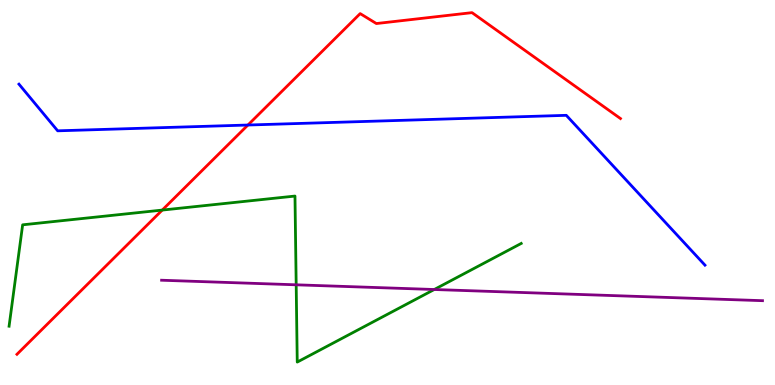[{'lines': ['blue', 'red'], 'intersections': [{'x': 3.2, 'y': 6.75}]}, {'lines': ['green', 'red'], 'intersections': [{'x': 2.09, 'y': 4.54}]}, {'lines': ['purple', 'red'], 'intersections': []}, {'lines': ['blue', 'green'], 'intersections': []}, {'lines': ['blue', 'purple'], 'intersections': []}, {'lines': ['green', 'purple'], 'intersections': [{'x': 3.82, 'y': 2.6}, {'x': 5.6, 'y': 2.48}]}]